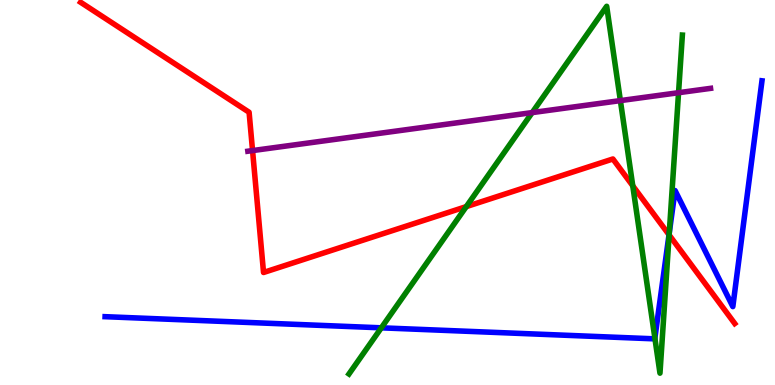[{'lines': ['blue', 'red'], 'intersections': [{'x': 8.63, 'y': 3.9}]}, {'lines': ['green', 'red'], 'intersections': [{'x': 6.02, 'y': 4.63}, {'x': 8.16, 'y': 5.17}, {'x': 8.63, 'y': 3.9}]}, {'lines': ['purple', 'red'], 'intersections': [{'x': 3.26, 'y': 6.09}]}, {'lines': ['blue', 'green'], 'intersections': [{'x': 4.92, 'y': 1.49}, {'x': 8.45, 'y': 1.22}, {'x': 8.64, 'y': 3.95}]}, {'lines': ['blue', 'purple'], 'intersections': []}, {'lines': ['green', 'purple'], 'intersections': [{'x': 6.87, 'y': 7.08}, {'x': 8.0, 'y': 7.39}, {'x': 8.76, 'y': 7.59}]}]